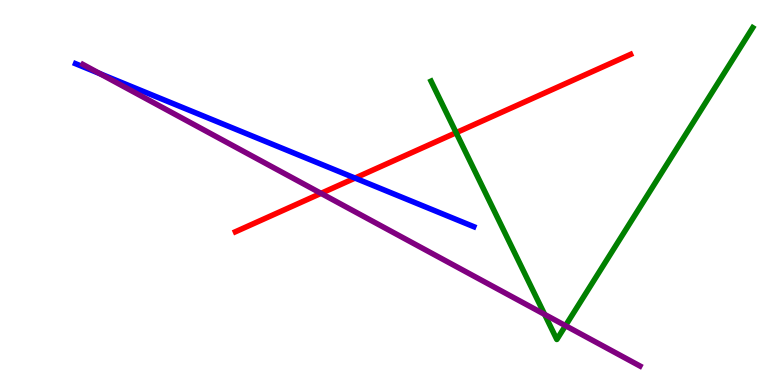[{'lines': ['blue', 'red'], 'intersections': [{'x': 4.58, 'y': 5.37}]}, {'lines': ['green', 'red'], 'intersections': [{'x': 5.89, 'y': 6.55}]}, {'lines': ['purple', 'red'], 'intersections': [{'x': 4.14, 'y': 4.98}]}, {'lines': ['blue', 'green'], 'intersections': []}, {'lines': ['blue', 'purple'], 'intersections': [{'x': 1.29, 'y': 8.09}]}, {'lines': ['green', 'purple'], 'intersections': [{'x': 7.03, 'y': 1.83}, {'x': 7.3, 'y': 1.54}]}]